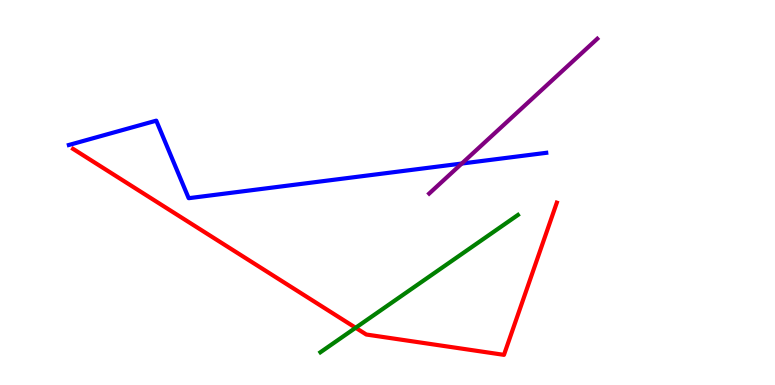[{'lines': ['blue', 'red'], 'intersections': []}, {'lines': ['green', 'red'], 'intersections': [{'x': 4.59, 'y': 1.49}]}, {'lines': ['purple', 'red'], 'intersections': []}, {'lines': ['blue', 'green'], 'intersections': []}, {'lines': ['blue', 'purple'], 'intersections': [{'x': 5.96, 'y': 5.75}]}, {'lines': ['green', 'purple'], 'intersections': []}]